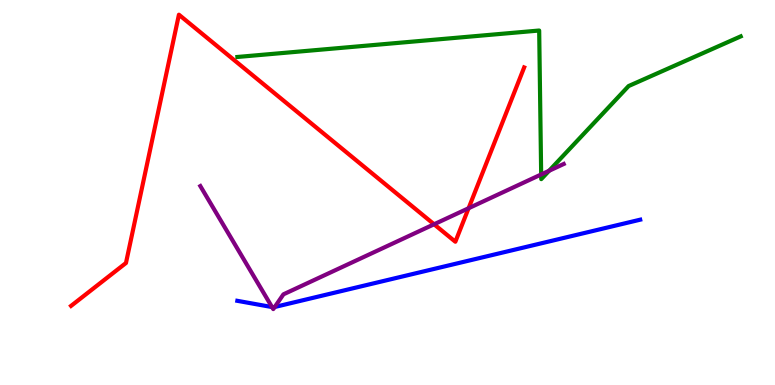[{'lines': ['blue', 'red'], 'intersections': []}, {'lines': ['green', 'red'], 'intersections': []}, {'lines': ['purple', 'red'], 'intersections': [{'x': 5.6, 'y': 4.17}, {'x': 6.05, 'y': 4.59}]}, {'lines': ['blue', 'green'], 'intersections': []}, {'lines': ['blue', 'purple'], 'intersections': [{'x': 3.51, 'y': 2.02}, {'x': 3.54, 'y': 2.03}]}, {'lines': ['green', 'purple'], 'intersections': [{'x': 6.98, 'y': 5.47}, {'x': 7.08, 'y': 5.56}]}]